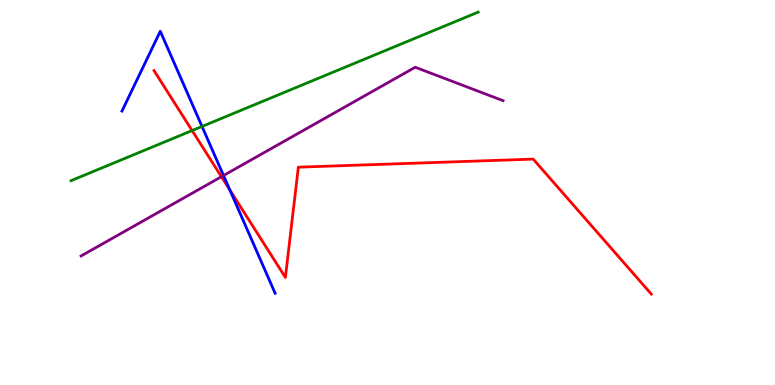[{'lines': ['blue', 'red'], 'intersections': [{'x': 2.97, 'y': 5.06}]}, {'lines': ['green', 'red'], 'intersections': [{'x': 2.48, 'y': 6.61}]}, {'lines': ['purple', 'red'], 'intersections': [{'x': 2.86, 'y': 5.41}]}, {'lines': ['blue', 'green'], 'intersections': [{'x': 2.61, 'y': 6.72}]}, {'lines': ['blue', 'purple'], 'intersections': [{'x': 2.88, 'y': 5.44}]}, {'lines': ['green', 'purple'], 'intersections': []}]